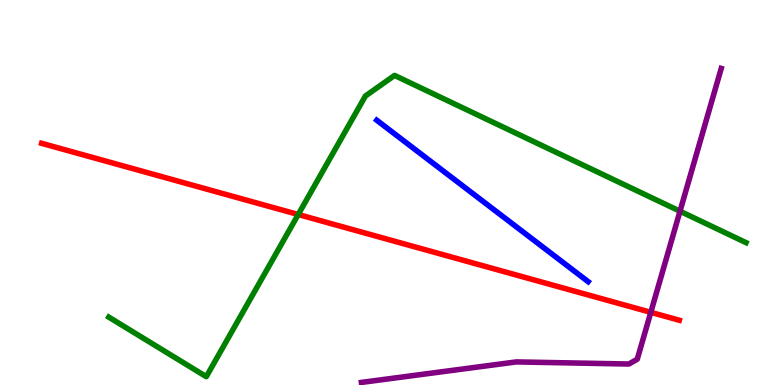[{'lines': ['blue', 'red'], 'intersections': []}, {'lines': ['green', 'red'], 'intersections': [{'x': 3.85, 'y': 4.43}]}, {'lines': ['purple', 'red'], 'intersections': [{'x': 8.4, 'y': 1.89}]}, {'lines': ['blue', 'green'], 'intersections': []}, {'lines': ['blue', 'purple'], 'intersections': []}, {'lines': ['green', 'purple'], 'intersections': [{'x': 8.77, 'y': 4.51}]}]